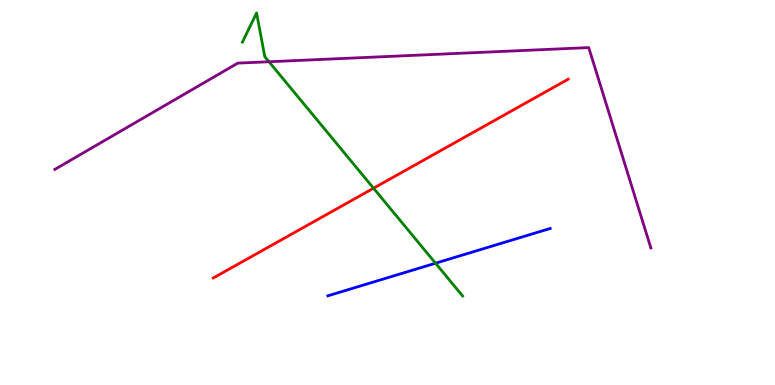[{'lines': ['blue', 'red'], 'intersections': []}, {'lines': ['green', 'red'], 'intersections': [{'x': 4.82, 'y': 5.11}]}, {'lines': ['purple', 'red'], 'intersections': []}, {'lines': ['blue', 'green'], 'intersections': [{'x': 5.62, 'y': 3.16}]}, {'lines': ['blue', 'purple'], 'intersections': []}, {'lines': ['green', 'purple'], 'intersections': [{'x': 3.47, 'y': 8.4}]}]